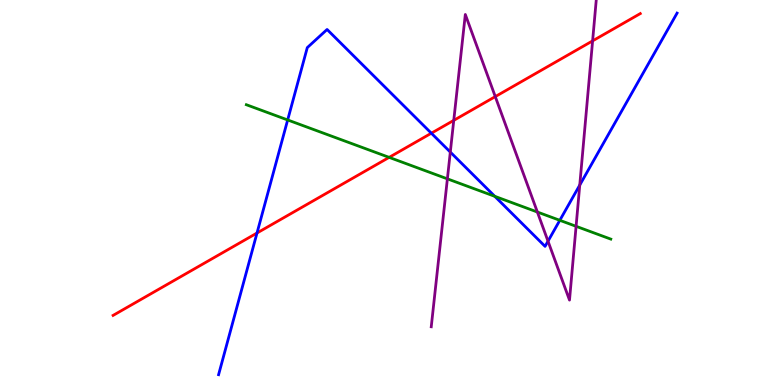[{'lines': ['blue', 'red'], 'intersections': [{'x': 3.32, 'y': 3.95}, {'x': 5.57, 'y': 6.54}]}, {'lines': ['green', 'red'], 'intersections': [{'x': 5.02, 'y': 5.91}]}, {'lines': ['purple', 'red'], 'intersections': [{'x': 5.86, 'y': 6.87}, {'x': 6.39, 'y': 7.49}, {'x': 7.65, 'y': 8.94}]}, {'lines': ['blue', 'green'], 'intersections': [{'x': 3.71, 'y': 6.88}, {'x': 6.38, 'y': 4.9}, {'x': 7.22, 'y': 4.28}]}, {'lines': ['blue', 'purple'], 'intersections': [{'x': 5.81, 'y': 6.05}, {'x': 7.07, 'y': 3.74}, {'x': 7.48, 'y': 5.19}]}, {'lines': ['green', 'purple'], 'intersections': [{'x': 5.77, 'y': 5.35}, {'x': 6.93, 'y': 4.49}, {'x': 7.43, 'y': 4.12}]}]